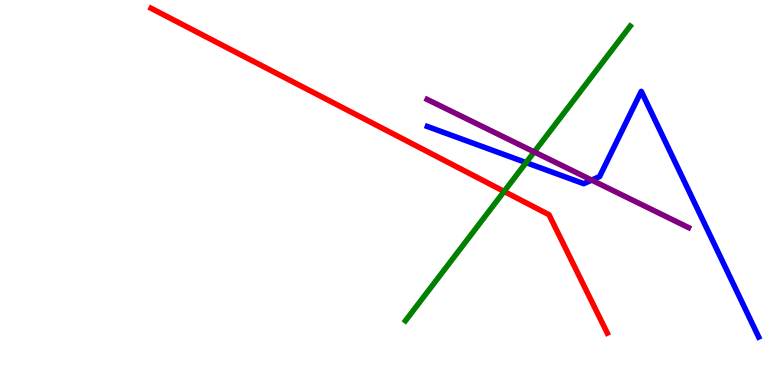[{'lines': ['blue', 'red'], 'intersections': []}, {'lines': ['green', 'red'], 'intersections': [{'x': 6.5, 'y': 5.03}]}, {'lines': ['purple', 'red'], 'intersections': []}, {'lines': ['blue', 'green'], 'intersections': [{'x': 6.79, 'y': 5.78}]}, {'lines': ['blue', 'purple'], 'intersections': [{'x': 7.63, 'y': 5.32}]}, {'lines': ['green', 'purple'], 'intersections': [{'x': 6.89, 'y': 6.05}]}]